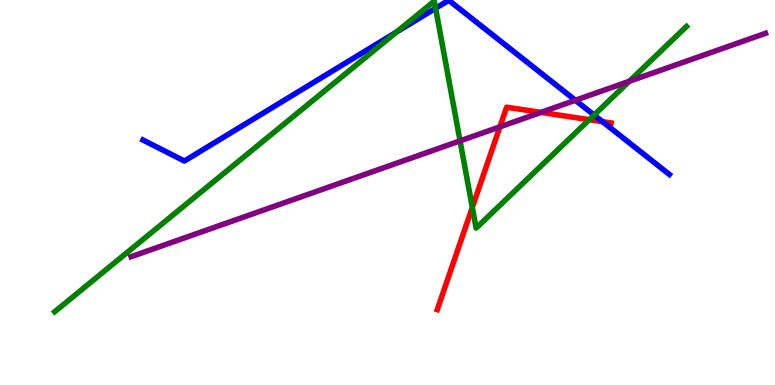[{'lines': ['blue', 'red'], 'intersections': [{'x': 7.77, 'y': 6.84}]}, {'lines': ['green', 'red'], 'intersections': [{'x': 6.09, 'y': 4.61}, {'x': 7.6, 'y': 6.89}]}, {'lines': ['purple', 'red'], 'intersections': [{'x': 6.45, 'y': 6.71}, {'x': 6.98, 'y': 7.08}]}, {'lines': ['blue', 'green'], 'intersections': [{'x': 5.12, 'y': 9.17}, {'x': 5.62, 'y': 9.79}, {'x': 7.67, 'y': 7.01}]}, {'lines': ['blue', 'purple'], 'intersections': [{'x': 7.42, 'y': 7.4}]}, {'lines': ['green', 'purple'], 'intersections': [{'x': 5.94, 'y': 6.34}, {'x': 8.12, 'y': 7.89}]}]